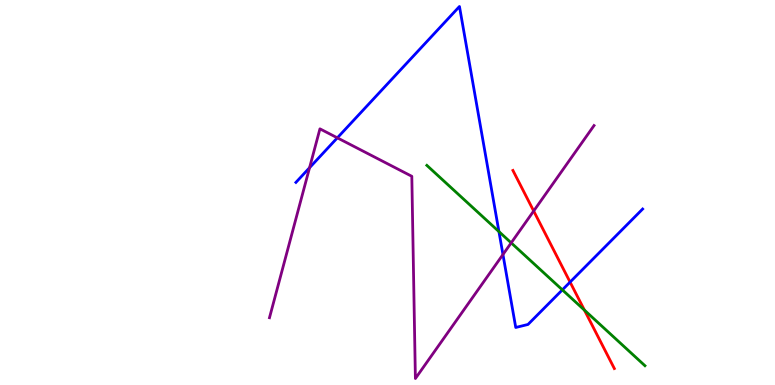[{'lines': ['blue', 'red'], 'intersections': [{'x': 7.36, 'y': 2.67}]}, {'lines': ['green', 'red'], 'intersections': [{'x': 7.54, 'y': 1.94}]}, {'lines': ['purple', 'red'], 'intersections': [{'x': 6.89, 'y': 4.52}]}, {'lines': ['blue', 'green'], 'intersections': [{'x': 6.44, 'y': 3.98}, {'x': 7.26, 'y': 2.47}]}, {'lines': ['blue', 'purple'], 'intersections': [{'x': 3.99, 'y': 5.64}, {'x': 4.35, 'y': 6.42}, {'x': 6.49, 'y': 3.39}]}, {'lines': ['green', 'purple'], 'intersections': [{'x': 6.6, 'y': 3.69}]}]